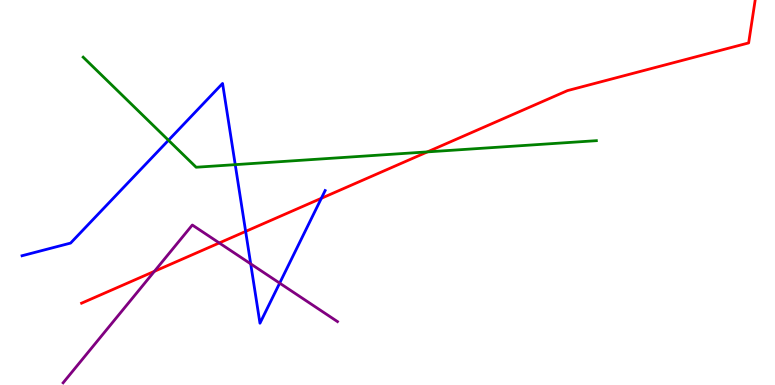[{'lines': ['blue', 'red'], 'intersections': [{'x': 3.17, 'y': 3.99}, {'x': 4.15, 'y': 4.85}]}, {'lines': ['green', 'red'], 'intersections': [{'x': 5.51, 'y': 6.05}]}, {'lines': ['purple', 'red'], 'intersections': [{'x': 1.99, 'y': 2.95}, {'x': 2.83, 'y': 3.69}]}, {'lines': ['blue', 'green'], 'intersections': [{'x': 2.17, 'y': 6.36}, {'x': 3.04, 'y': 5.72}]}, {'lines': ['blue', 'purple'], 'intersections': [{'x': 3.23, 'y': 3.15}, {'x': 3.61, 'y': 2.65}]}, {'lines': ['green', 'purple'], 'intersections': []}]